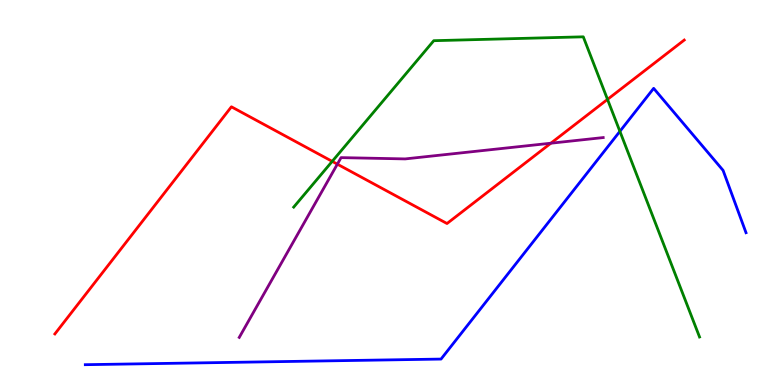[{'lines': ['blue', 'red'], 'intersections': []}, {'lines': ['green', 'red'], 'intersections': [{'x': 4.29, 'y': 5.81}, {'x': 7.84, 'y': 7.42}]}, {'lines': ['purple', 'red'], 'intersections': [{'x': 4.35, 'y': 5.74}, {'x': 7.11, 'y': 6.28}]}, {'lines': ['blue', 'green'], 'intersections': [{'x': 8.0, 'y': 6.59}]}, {'lines': ['blue', 'purple'], 'intersections': []}, {'lines': ['green', 'purple'], 'intersections': []}]